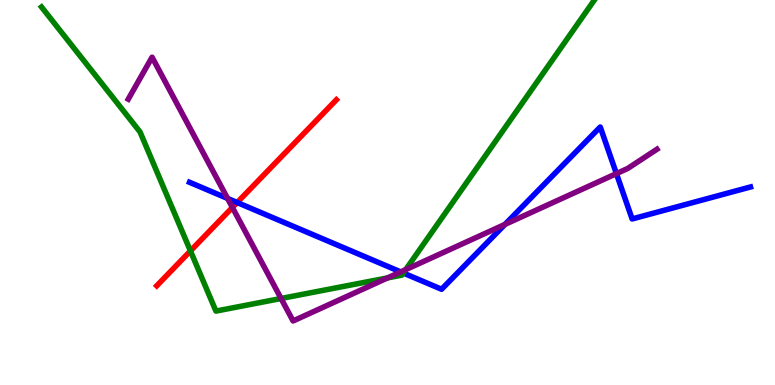[{'lines': ['blue', 'red'], 'intersections': [{'x': 3.06, 'y': 4.74}]}, {'lines': ['green', 'red'], 'intersections': [{'x': 2.46, 'y': 3.48}]}, {'lines': ['purple', 'red'], 'intersections': [{'x': 3.0, 'y': 4.61}]}, {'lines': ['blue', 'green'], 'intersections': [{'x': 5.2, 'y': 2.91}]}, {'lines': ['blue', 'purple'], 'intersections': [{'x': 2.94, 'y': 4.85}, {'x': 5.17, 'y': 2.94}, {'x': 6.52, 'y': 4.17}, {'x': 7.95, 'y': 5.49}]}, {'lines': ['green', 'purple'], 'intersections': [{'x': 3.63, 'y': 2.25}, {'x': 5.0, 'y': 2.78}, {'x': 5.23, 'y': 3.0}]}]